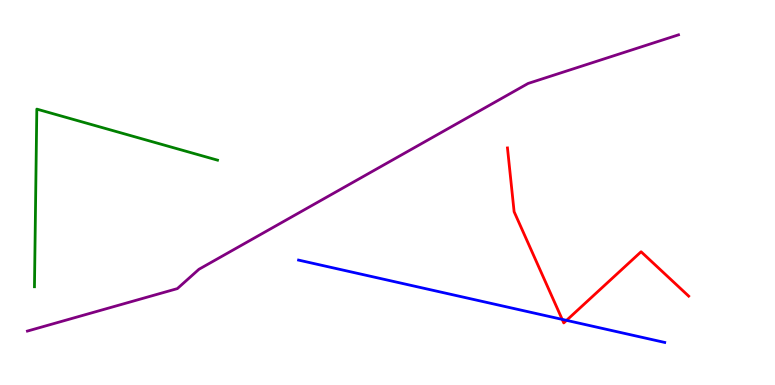[{'lines': ['blue', 'red'], 'intersections': [{'x': 7.25, 'y': 1.7}, {'x': 7.31, 'y': 1.68}]}, {'lines': ['green', 'red'], 'intersections': []}, {'lines': ['purple', 'red'], 'intersections': []}, {'lines': ['blue', 'green'], 'intersections': []}, {'lines': ['blue', 'purple'], 'intersections': []}, {'lines': ['green', 'purple'], 'intersections': []}]